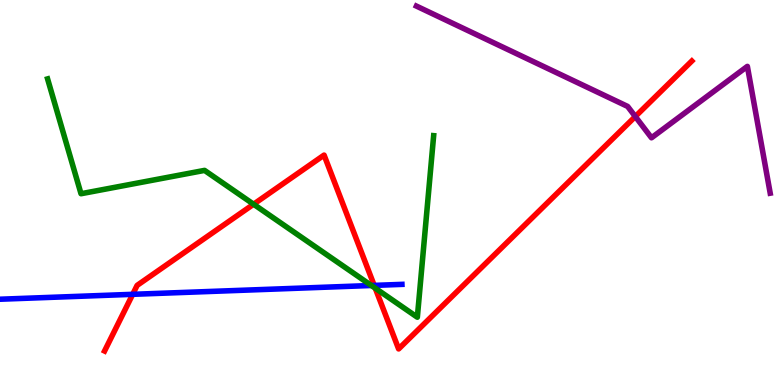[{'lines': ['blue', 'red'], 'intersections': [{'x': 1.71, 'y': 2.36}, {'x': 4.83, 'y': 2.59}]}, {'lines': ['green', 'red'], 'intersections': [{'x': 3.27, 'y': 4.7}, {'x': 4.84, 'y': 2.51}]}, {'lines': ['purple', 'red'], 'intersections': [{'x': 8.2, 'y': 6.97}]}, {'lines': ['blue', 'green'], 'intersections': [{'x': 4.79, 'y': 2.58}]}, {'lines': ['blue', 'purple'], 'intersections': []}, {'lines': ['green', 'purple'], 'intersections': []}]